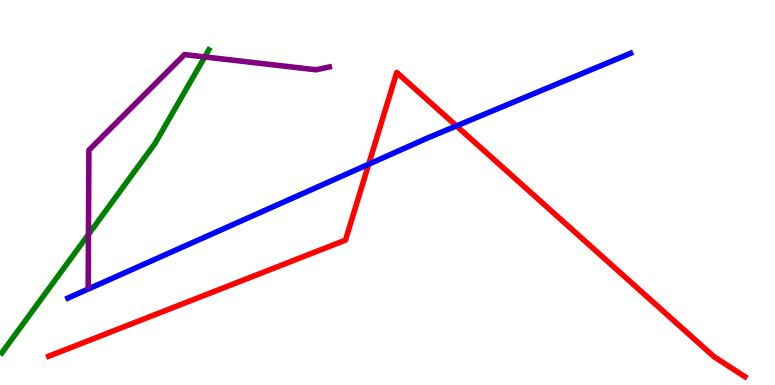[{'lines': ['blue', 'red'], 'intersections': [{'x': 4.76, 'y': 5.74}, {'x': 5.89, 'y': 6.73}]}, {'lines': ['green', 'red'], 'intersections': []}, {'lines': ['purple', 'red'], 'intersections': []}, {'lines': ['blue', 'green'], 'intersections': []}, {'lines': ['blue', 'purple'], 'intersections': []}, {'lines': ['green', 'purple'], 'intersections': [{'x': 1.14, 'y': 3.91}, {'x': 2.64, 'y': 8.52}]}]